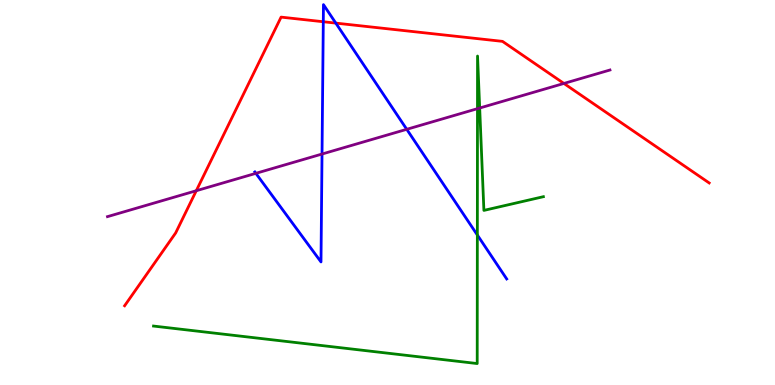[{'lines': ['blue', 'red'], 'intersections': [{'x': 4.17, 'y': 9.44}, {'x': 4.33, 'y': 9.4}]}, {'lines': ['green', 'red'], 'intersections': []}, {'lines': ['purple', 'red'], 'intersections': [{'x': 2.53, 'y': 5.05}, {'x': 7.28, 'y': 7.83}]}, {'lines': ['blue', 'green'], 'intersections': [{'x': 6.16, 'y': 3.9}]}, {'lines': ['blue', 'purple'], 'intersections': [{'x': 3.3, 'y': 5.5}, {'x': 4.16, 'y': 6.0}, {'x': 5.25, 'y': 6.64}]}, {'lines': ['green', 'purple'], 'intersections': [{'x': 6.16, 'y': 7.18}, {'x': 6.19, 'y': 7.19}]}]